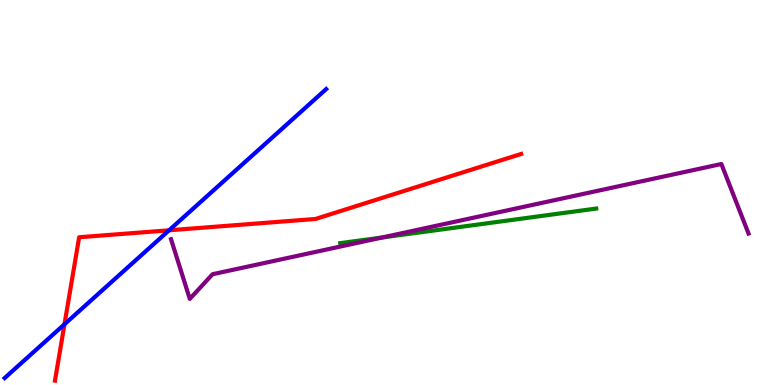[{'lines': ['blue', 'red'], 'intersections': [{'x': 0.832, 'y': 1.58}, {'x': 2.18, 'y': 4.02}]}, {'lines': ['green', 'red'], 'intersections': []}, {'lines': ['purple', 'red'], 'intersections': []}, {'lines': ['blue', 'green'], 'intersections': []}, {'lines': ['blue', 'purple'], 'intersections': []}, {'lines': ['green', 'purple'], 'intersections': [{'x': 4.93, 'y': 3.83}]}]